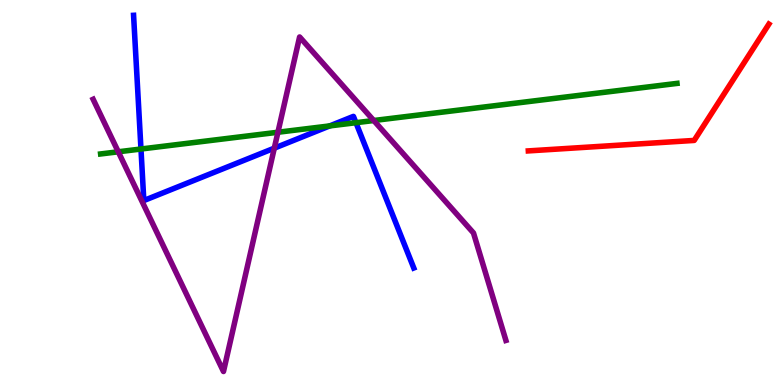[{'lines': ['blue', 'red'], 'intersections': []}, {'lines': ['green', 'red'], 'intersections': []}, {'lines': ['purple', 'red'], 'intersections': []}, {'lines': ['blue', 'green'], 'intersections': [{'x': 1.82, 'y': 6.13}, {'x': 4.25, 'y': 6.73}, {'x': 4.59, 'y': 6.81}]}, {'lines': ['blue', 'purple'], 'intersections': [{'x': 3.54, 'y': 6.15}]}, {'lines': ['green', 'purple'], 'intersections': [{'x': 1.53, 'y': 6.06}, {'x': 3.59, 'y': 6.56}, {'x': 4.82, 'y': 6.87}]}]